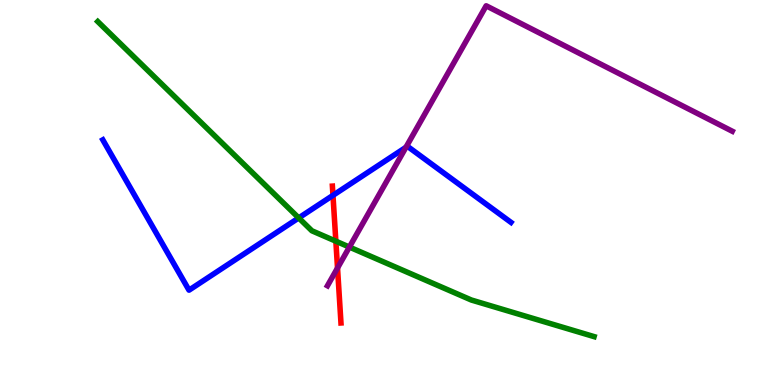[{'lines': ['blue', 'red'], 'intersections': [{'x': 4.3, 'y': 4.93}]}, {'lines': ['green', 'red'], 'intersections': [{'x': 4.33, 'y': 3.74}]}, {'lines': ['purple', 'red'], 'intersections': [{'x': 4.36, 'y': 3.04}]}, {'lines': ['blue', 'green'], 'intersections': [{'x': 3.85, 'y': 4.34}]}, {'lines': ['blue', 'purple'], 'intersections': [{'x': 5.24, 'y': 6.17}]}, {'lines': ['green', 'purple'], 'intersections': [{'x': 4.51, 'y': 3.58}]}]